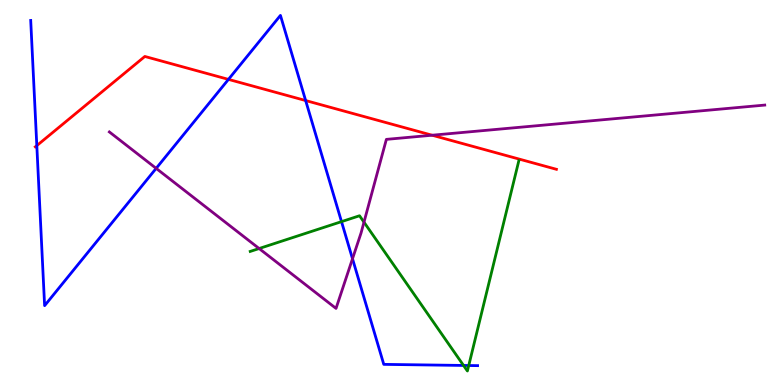[{'lines': ['blue', 'red'], 'intersections': [{'x': 0.475, 'y': 6.22}, {'x': 2.95, 'y': 7.94}, {'x': 3.94, 'y': 7.39}]}, {'lines': ['green', 'red'], 'intersections': []}, {'lines': ['purple', 'red'], 'intersections': [{'x': 5.58, 'y': 6.49}]}, {'lines': ['blue', 'green'], 'intersections': [{'x': 4.41, 'y': 4.24}, {'x': 5.98, 'y': 0.508}, {'x': 6.05, 'y': 0.506}]}, {'lines': ['blue', 'purple'], 'intersections': [{'x': 2.01, 'y': 5.63}, {'x': 4.55, 'y': 3.28}]}, {'lines': ['green', 'purple'], 'intersections': [{'x': 3.34, 'y': 3.54}, {'x': 4.7, 'y': 4.23}]}]